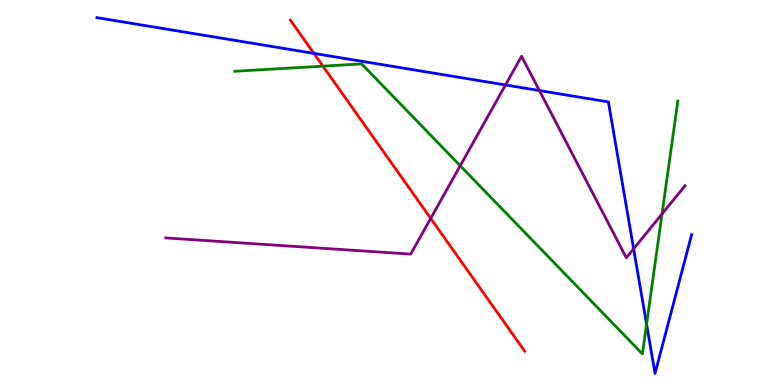[{'lines': ['blue', 'red'], 'intersections': [{'x': 4.05, 'y': 8.61}]}, {'lines': ['green', 'red'], 'intersections': [{'x': 4.17, 'y': 8.28}]}, {'lines': ['purple', 'red'], 'intersections': [{'x': 5.56, 'y': 4.33}]}, {'lines': ['blue', 'green'], 'intersections': [{'x': 8.34, 'y': 1.58}]}, {'lines': ['blue', 'purple'], 'intersections': [{'x': 6.52, 'y': 7.79}, {'x': 6.96, 'y': 7.65}, {'x': 8.18, 'y': 3.54}]}, {'lines': ['green', 'purple'], 'intersections': [{'x': 5.94, 'y': 5.7}, {'x': 8.54, 'y': 4.44}]}]